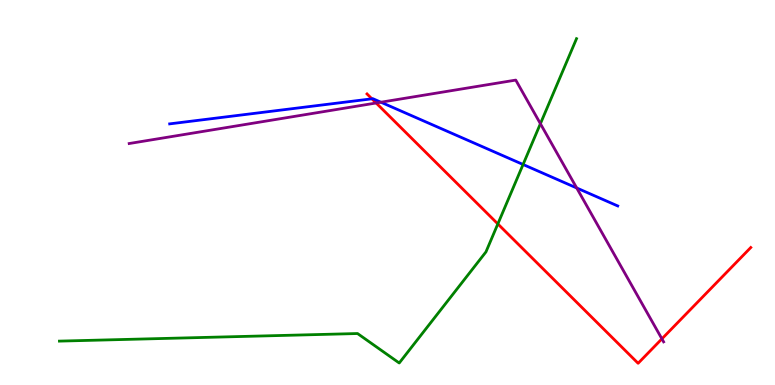[{'lines': ['blue', 'red'], 'intersections': [{'x': 4.8, 'y': 7.43}]}, {'lines': ['green', 'red'], 'intersections': [{'x': 6.42, 'y': 4.18}]}, {'lines': ['purple', 'red'], 'intersections': [{'x': 4.85, 'y': 7.32}, {'x': 8.54, 'y': 1.2}]}, {'lines': ['blue', 'green'], 'intersections': [{'x': 6.75, 'y': 5.73}]}, {'lines': ['blue', 'purple'], 'intersections': [{'x': 4.92, 'y': 7.34}, {'x': 7.44, 'y': 5.12}]}, {'lines': ['green', 'purple'], 'intersections': [{'x': 6.97, 'y': 6.79}]}]